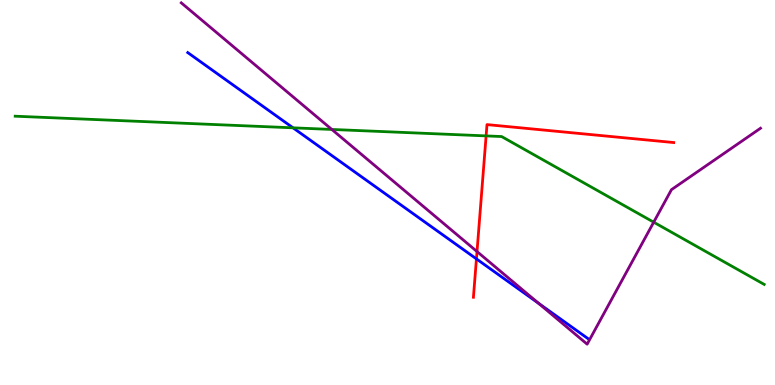[{'lines': ['blue', 'red'], 'intersections': [{'x': 6.15, 'y': 3.28}]}, {'lines': ['green', 'red'], 'intersections': [{'x': 6.27, 'y': 6.47}]}, {'lines': ['purple', 'red'], 'intersections': [{'x': 6.16, 'y': 3.47}]}, {'lines': ['blue', 'green'], 'intersections': [{'x': 3.78, 'y': 6.68}]}, {'lines': ['blue', 'purple'], 'intersections': [{'x': 6.95, 'y': 2.12}]}, {'lines': ['green', 'purple'], 'intersections': [{'x': 4.28, 'y': 6.64}, {'x': 8.43, 'y': 4.23}]}]